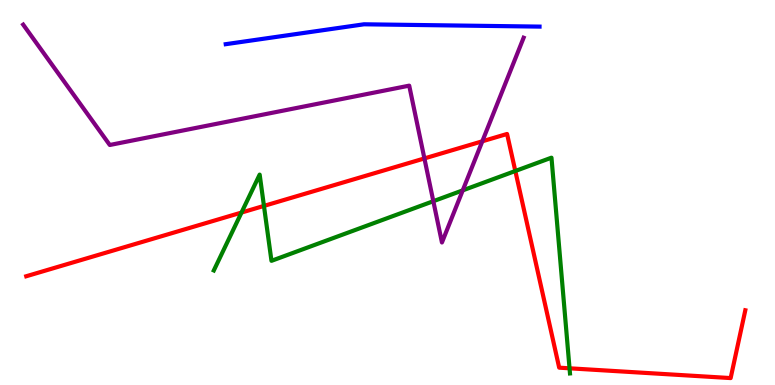[{'lines': ['blue', 'red'], 'intersections': []}, {'lines': ['green', 'red'], 'intersections': [{'x': 3.12, 'y': 4.48}, {'x': 3.41, 'y': 4.65}, {'x': 6.65, 'y': 5.56}, {'x': 7.35, 'y': 0.434}]}, {'lines': ['purple', 'red'], 'intersections': [{'x': 5.48, 'y': 5.88}, {'x': 6.22, 'y': 6.33}]}, {'lines': ['blue', 'green'], 'intersections': []}, {'lines': ['blue', 'purple'], 'intersections': []}, {'lines': ['green', 'purple'], 'intersections': [{'x': 5.59, 'y': 4.77}, {'x': 5.97, 'y': 5.06}]}]